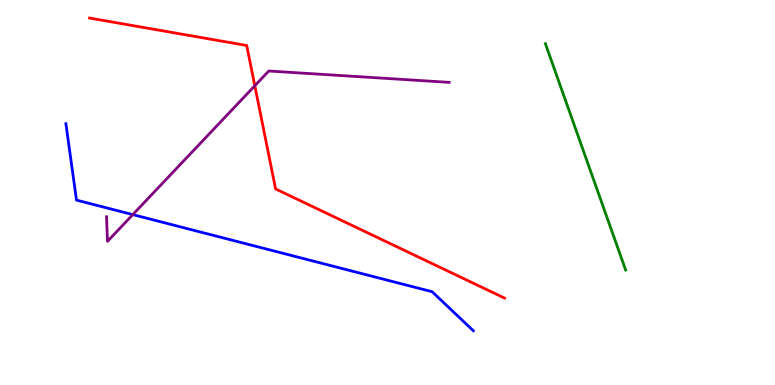[{'lines': ['blue', 'red'], 'intersections': []}, {'lines': ['green', 'red'], 'intersections': []}, {'lines': ['purple', 'red'], 'intersections': [{'x': 3.29, 'y': 7.77}]}, {'lines': ['blue', 'green'], 'intersections': []}, {'lines': ['blue', 'purple'], 'intersections': [{'x': 1.71, 'y': 4.43}]}, {'lines': ['green', 'purple'], 'intersections': []}]